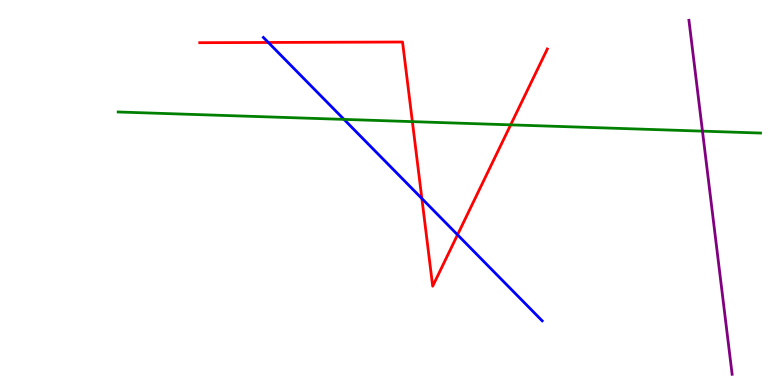[{'lines': ['blue', 'red'], 'intersections': [{'x': 3.46, 'y': 8.9}, {'x': 5.44, 'y': 4.84}, {'x': 5.9, 'y': 3.9}]}, {'lines': ['green', 'red'], 'intersections': [{'x': 5.32, 'y': 6.84}, {'x': 6.59, 'y': 6.76}]}, {'lines': ['purple', 'red'], 'intersections': []}, {'lines': ['blue', 'green'], 'intersections': [{'x': 4.44, 'y': 6.9}]}, {'lines': ['blue', 'purple'], 'intersections': []}, {'lines': ['green', 'purple'], 'intersections': [{'x': 9.06, 'y': 6.59}]}]